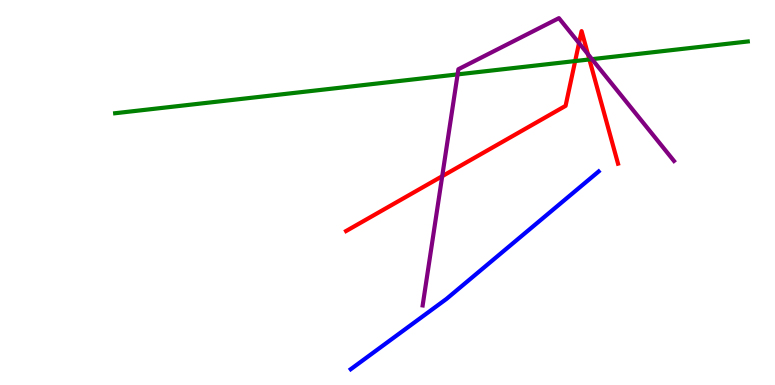[{'lines': ['blue', 'red'], 'intersections': []}, {'lines': ['green', 'red'], 'intersections': [{'x': 7.42, 'y': 8.41}, {'x': 7.6, 'y': 8.46}]}, {'lines': ['purple', 'red'], 'intersections': [{'x': 5.71, 'y': 5.42}, {'x': 7.47, 'y': 8.88}, {'x': 7.59, 'y': 8.59}]}, {'lines': ['blue', 'green'], 'intersections': []}, {'lines': ['blue', 'purple'], 'intersections': []}, {'lines': ['green', 'purple'], 'intersections': [{'x': 5.9, 'y': 8.07}, {'x': 7.64, 'y': 8.46}]}]